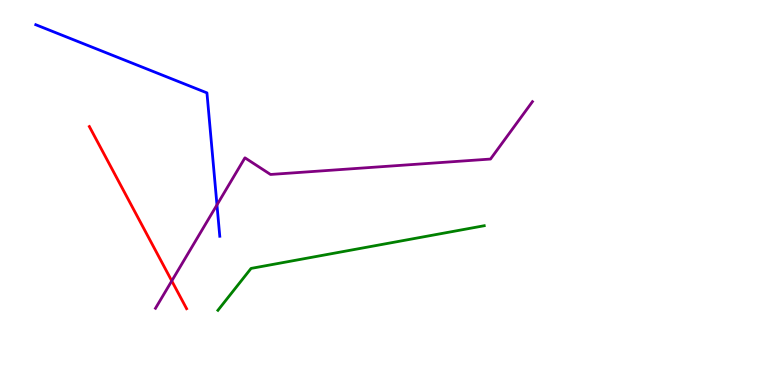[{'lines': ['blue', 'red'], 'intersections': []}, {'lines': ['green', 'red'], 'intersections': []}, {'lines': ['purple', 'red'], 'intersections': [{'x': 2.22, 'y': 2.7}]}, {'lines': ['blue', 'green'], 'intersections': []}, {'lines': ['blue', 'purple'], 'intersections': [{'x': 2.8, 'y': 4.68}]}, {'lines': ['green', 'purple'], 'intersections': []}]